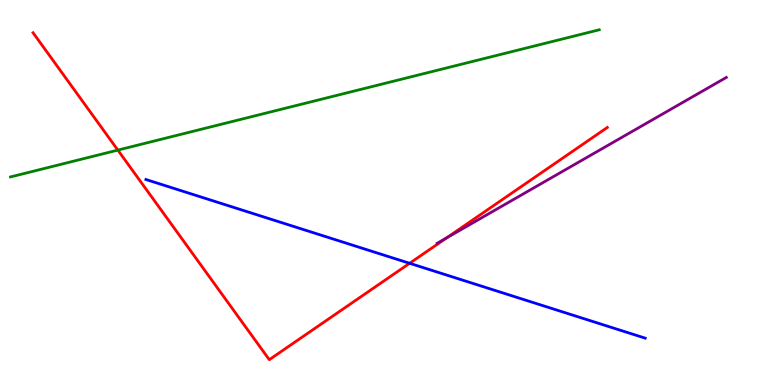[{'lines': ['blue', 'red'], 'intersections': [{'x': 5.29, 'y': 3.16}]}, {'lines': ['green', 'red'], 'intersections': [{'x': 1.52, 'y': 6.1}]}, {'lines': ['purple', 'red'], 'intersections': [{'x': 5.76, 'y': 3.82}]}, {'lines': ['blue', 'green'], 'intersections': []}, {'lines': ['blue', 'purple'], 'intersections': []}, {'lines': ['green', 'purple'], 'intersections': []}]